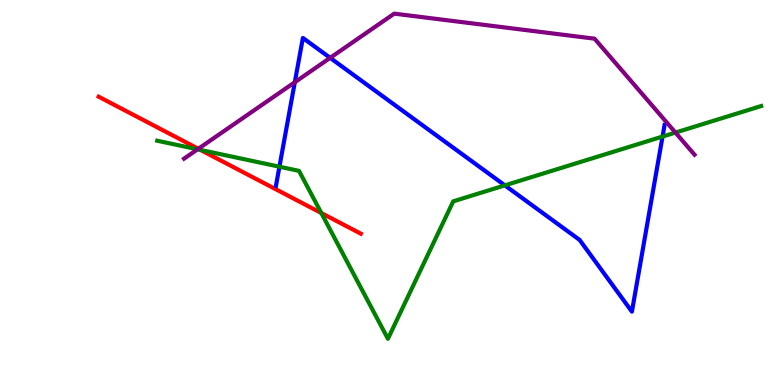[{'lines': ['blue', 'red'], 'intersections': []}, {'lines': ['green', 'red'], 'intersections': [{'x': 2.59, 'y': 6.11}, {'x': 4.15, 'y': 4.47}]}, {'lines': ['purple', 'red'], 'intersections': [{'x': 2.56, 'y': 6.14}]}, {'lines': ['blue', 'green'], 'intersections': [{'x': 3.61, 'y': 5.67}, {'x': 6.51, 'y': 5.19}, {'x': 8.55, 'y': 6.45}]}, {'lines': ['blue', 'purple'], 'intersections': [{'x': 3.8, 'y': 7.86}, {'x': 4.26, 'y': 8.5}]}, {'lines': ['green', 'purple'], 'intersections': [{'x': 2.55, 'y': 6.12}, {'x': 8.72, 'y': 6.56}]}]